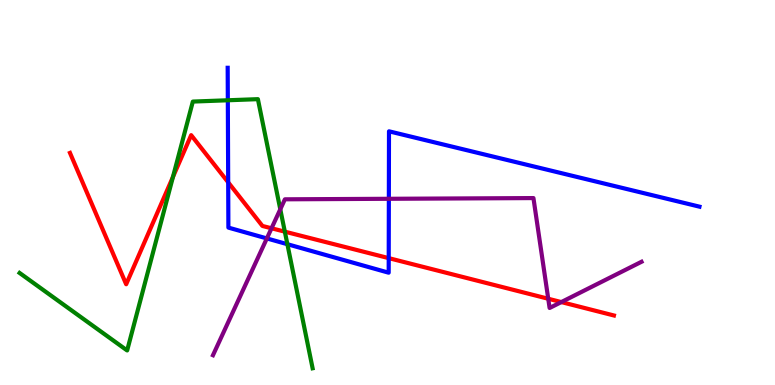[{'lines': ['blue', 'red'], 'intersections': [{'x': 2.94, 'y': 5.26}, {'x': 5.02, 'y': 3.3}]}, {'lines': ['green', 'red'], 'intersections': [{'x': 2.23, 'y': 5.4}, {'x': 3.68, 'y': 3.98}]}, {'lines': ['purple', 'red'], 'intersections': [{'x': 3.5, 'y': 4.07}, {'x': 7.07, 'y': 2.24}, {'x': 7.24, 'y': 2.15}]}, {'lines': ['blue', 'green'], 'intersections': [{'x': 2.94, 'y': 7.4}, {'x': 3.71, 'y': 3.66}]}, {'lines': ['blue', 'purple'], 'intersections': [{'x': 3.44, 'y': 3.81}, {'x': 5.02, 'y': 4.84}]}, {'lines': ['green', 'purple'], 'intersections': [{'x': 3.62, 'y': 4.56}]}]